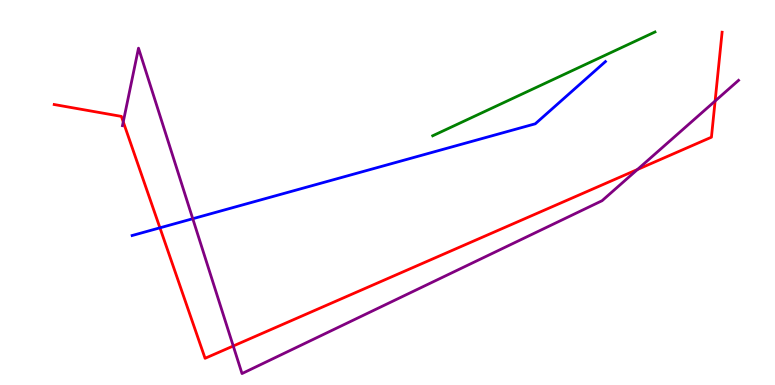[{'lines': ['blue', 'red'], 'intersections': [{'x': 2.06, 'y': 4.08}]}, {'lines': ['green', 'red'], 'intersections': []}, {'lines': ['purple', 'red'], 'intersections': [{'x': 1.59, 'y': 6.83}, {'x': 3.01, 'y': 1.01}, {'x': 8.23, 'y': 5.6}, {'x': 9.23, 'y': 7.38}]}, {'lines': ['blue', 'green'], 'intersections': []}, {'lines': ['blue', 'purple'], 'intersections': [{'x': 2.49, 'y': 4.32}]}, {'lines': ['green', 'purple'], 'intersections': []}]